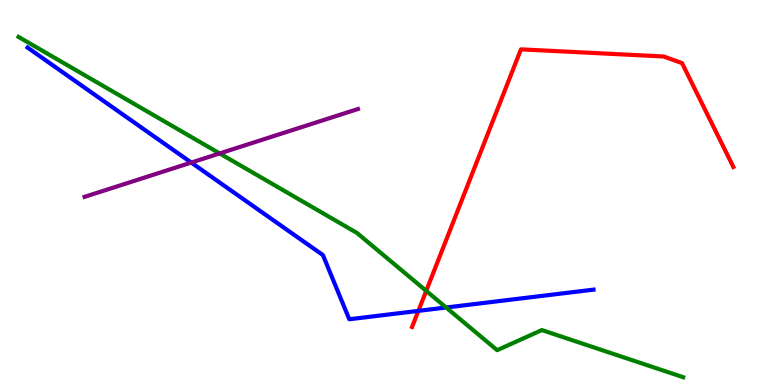[{'lines': ['blue', 'red'], 'intersections': [{'x': 5.4, 'y': 1.93}]}, {'lines': ['green', 'red'], 'intersections': [{'x': 5.5, 'y': 2.45}]}, {'lines': ['purple', 'red'], 'intersections': []}, {'lines': ['blue', 'green'], 'intersections': [{'x': 5.76, 'y': 2.01}]}, {'lines': ['blue', 'purple'], 'intersections': [{'x': 2.47, 'y': 5.78}]}, {'lines': ['green', 'purple'], 'intersections': [{'x': 2.83, 'y': 6.01}]}]